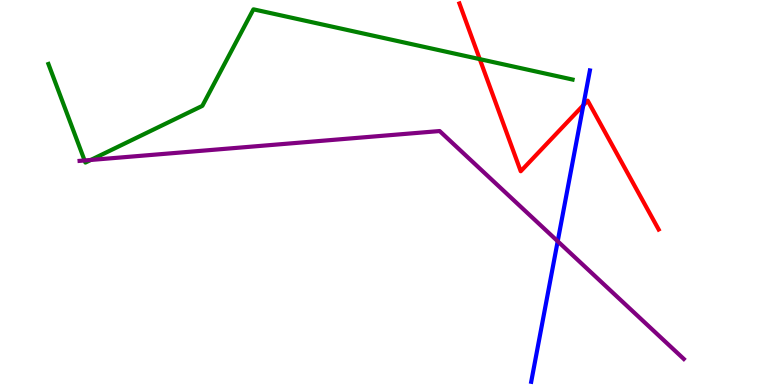[{'lines': ['blue', 'red'], 'intersections': [{'x': 7.53, 'y': 7.27}]}, {'lines': ['green', 'red'], 'intersections': [{'x': 6.19, 'y': 8.46}]}, {'lines': ['purple', 'red'], 'intersections': []}, {'lines': ['blue', 'green'], 'intersections': []}, {'lines': ['blue', 'purple'], 'intersections': [{'x': 7.2, 'y': 3.73}]}, {'lines': ['green', 'purple'], 'intersections': [{'x': 1.09, 'y': 5.83}, {'x': 1.17, 'y': 5.85}]}]